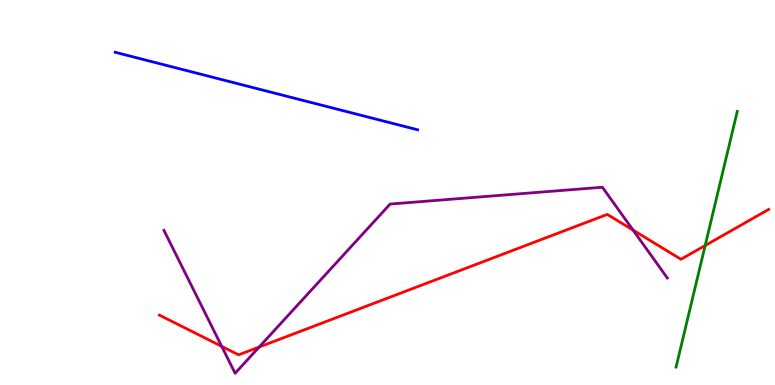[{'lines': ['blue', 'red'], 'intersections': []}, {'lines': ['green', 'red'], 'intersections': [{'x': 9.1, 'y': 3.62}]}, {'lines': ['purple', 'red'], 'intersections': [{'x': 2.86, 'y': 1.0}, {'x': 3.34, 'y': 0.986}, {'x': 8.17, 'y': 4.02}]}, {'lines': ['blue', 'green'], 'intersections': []}, {'lines': ['blue', 'purple'], 'intersections': []}, {'lines': ['green', 'purple'], 'intersections': []}]